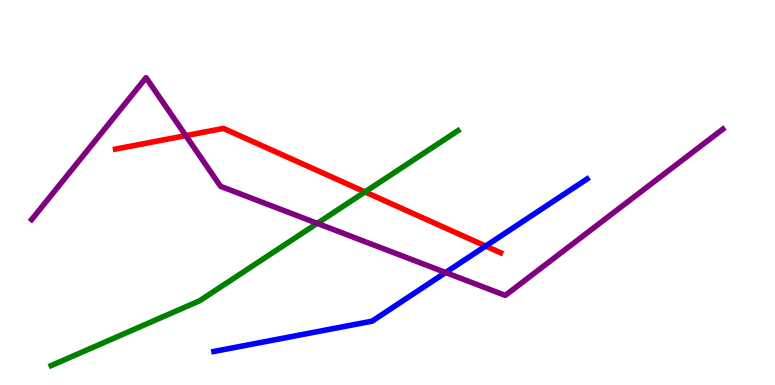[{'lines': ['blue', 'red'], 'intersections': [{'x': 6.27, 'y': 3.61}]}, {'lines': ['green', 'red'], 'intersections': [{'x': 4.71, 'y': 5.02}]}, {'lines': ['purple', 'red'], 'intersections': [{'x': 2.4, 'y': 6.48}]}, {'lines': ['blue', 'green'], 'intersections': []}, {'lines': ['blue', 'purple'], 'intersections': [{'x': 5.75, 'y': 2.92}]}, {'lines': ['green', 'purple'], 'intersections': [{'x': 4.09, 'y': 4.2}]}]